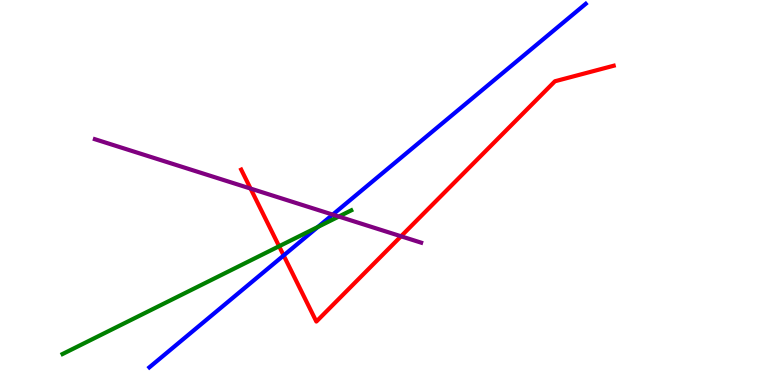[{'lines': ['blue', 'red'], 'intersections': [{'x': 3.66, 'y': 3.36}]}, {'lines': ['green', 'red'], 'intersections': [{'x': 3.6, 'y': 3.6}]}, {'lines': ['purple', 'red'], 'intersections': [{'x': 3.23, 'y': 5.1}, {'x': 5.17, 'y': 3.86}]}, {'lines': ['blue', 'green'], 'intersections': [{'x': 4.1, 'y': 4.11}]}, {'lines': ['blue', 'purple'], 'intersections': [{'x': 4.29, 'y': 4.43}]}, {'lines': ['green', 'purple'], 'intersections': [{'x': 4.37, 'y': 4.38}]}]